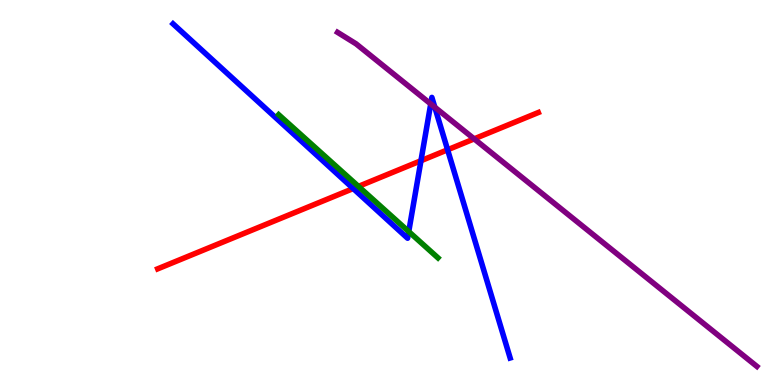[{'lines': ['blue', 'red'], 'intersections': [{'x': 4.56, 'y': 5.1}, {'x': 5.43, 'y': 5.83}, {'x': 5.78, 'y': 6.11}]}, {'lines': ['green', 'red'], 'intersections': [{'x': 4.63, 'y': 5.16}]}, {'lines': ['purple', 'red'], 'intersections': [{'x': 6.12, 'y': 6.39}]}, {'lines': ['blue', 'green'], 'intersections': [{'x': 5.27, 'y': 3.98}]}, {'lines': ['blue', 'purple'], 'intersections': [{'x': 5.56, 'y': 7.3}, {'x': 5.61, 'y': 7.22}]}, {'lines': ['green', 'purple'], 'intersections': []}]